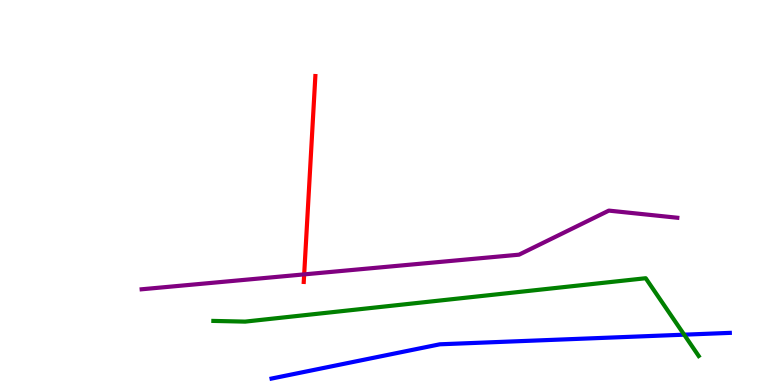[{'lines': ['blue', 'red'], 'intersections': []}, {'lines': ['green', 'red'], 'intersections': []}, {'lines': ['purple', 'red'], 'intersections': [{'x': 3.92, 'y': 2.87}]}, {'lines': ['blue', 'green'], 'intersections': [{'x': 8.83, 'y': 1.31}]}, {'lines': ['blue', 'purple'], 'intersections': []}, {'lines': ['green', 'purple'], 'intersections': []}]